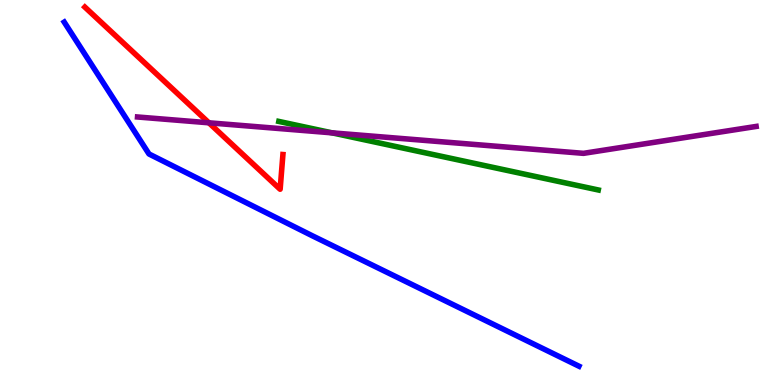[{'lines': ['blue', 'red'], 'intersections': []}, {'lines': ['green', 'red'], 'intersections': []}, {'lines': ['purple', 'red'], 'intersections': [{'x': 2.7, 'y': 6.81}]}, {'lines': ['blue', 'green'], 'intersections': []}, {'lines': ['blue', 'purple'], 'intersections': []}, {'lines': ['green', 'purple'], 'intersections': [{'x': 4.28, 'y': 6.55}]}]